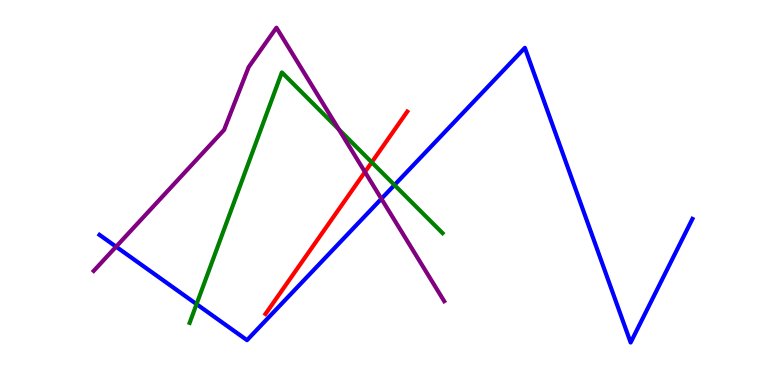[{'lines': ['blue', 'red'], 'intersections': []}, {'lines': ['green', 'red'], 'intersections': [{'x': 4.8, 'y': 5.78}]}, {'lines': ['purple', 'red'], 'intersections': [{'x': 4.71, 'y': 5.53}]}, {'lines': ['blue', 'green'], 'intersections': [{'x': 2.54, 'y': 2.1}, {'x': 5.09, 'y': 5.19}]}, {'lines': ['blue', 'purple'], 'intersections': [{'x': 1.5, 'y': 3.59}, {'x': 4.92, 'y': 4.84}]}, {'lines': ['green', 'purple'], 'intersections': [{'x': 4.37, 'y': 6.64}]}]